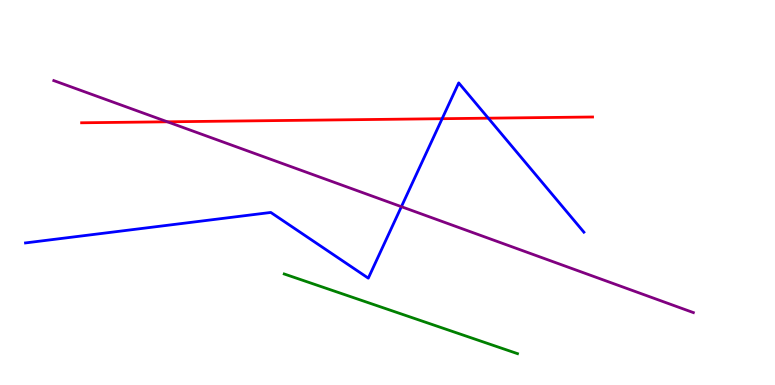[{'lines': ['blue', 'red'], 'intersections': [{'x': 5.7, 'y': 6.92}, {'x': 6.3, 'y': 6.93}]}, {'lines': ['green', 'red'], 'intersections': []}, {'lines': ['purple', 'red'], 'intersections': [{'x': 2.16, 'y': 6.84}]}, {'lines': ['blue', 'green'], 'intersections': []}, {'lines': ['blue', 'purple'], 'intersections': [{'x': 5.18, 'y': 4.63}]}, {'lines': ['green', 'purple'], 'intersections': []}]